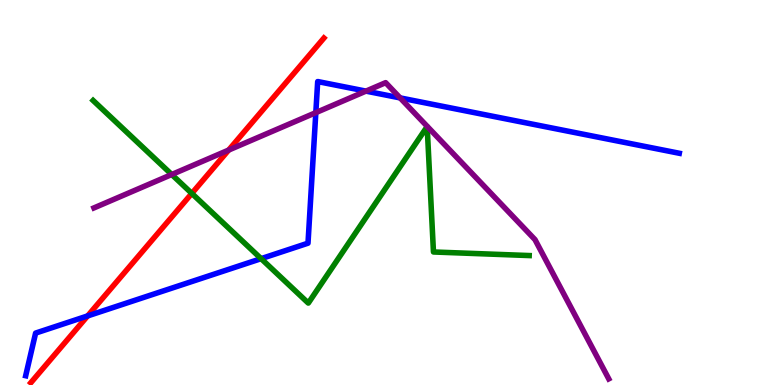[{'lines': ['blue', 'red'], 'intersections': [{'x': 1.13, 'y': 1.79}]}, {'lines': ['green', 'red'], 'intersections': [{'x': 2.47, 'y': 4.98}]}, {'lines': ['purple', 'red'], 'intersections': [{'x': 2.95, 'y': 6.1}]}, {'lines': ['blue', 'green'], 'intersections': [{'x': 3.37, 'y': 3.28}]}, {'lines': ['blue', 'purple'], 'intersections': [{'x': 4.08, 'y': 7.07}, {'x': 4.72, 'y': 7.63}, {'x': 5.16, 'y': 7.46}]}, {'lines': ['green', 'purple'], 'intersections': [{'x': 2.22, 'y': 5.47}]}]